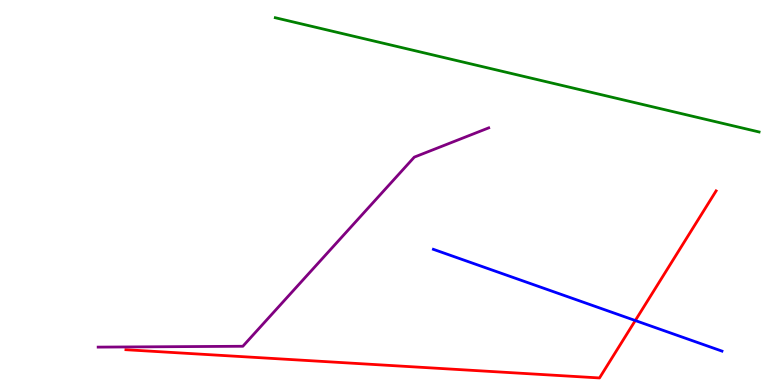[{'lines': ['blue', 'red'], 'intersections': [{'x': 8.2, 'y': 1.67}]}, {'lines': ['green', 'red'], 'intersections': []}, {'lines': ['purple', 'red'], 'intersections': []}, {'lines': ['blue', 'green'], 'intersections': []}, {'lines': ['blue', 'purple'], 'intersections': []}, {'lines': ['green', 'purple'], 'intersections': []}]